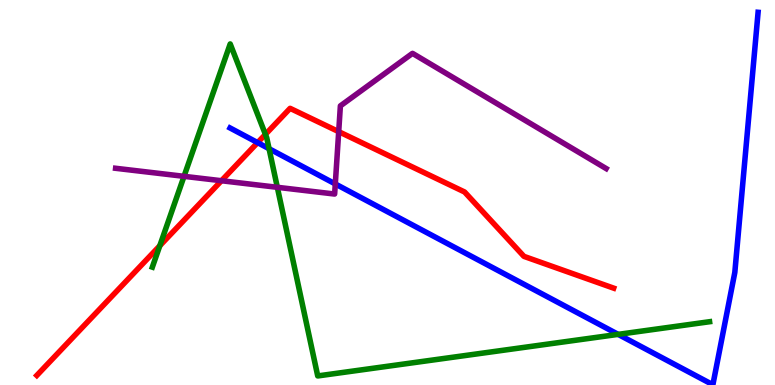[{'lines': ['blue', 'red'], 'intersections': [{'x': 3.32, 'y': 6.3}]}, {'lines': ['green', 'red'], 'intersections': [{'x': 2.06, 'y': 3.62}, {'x': 3.42, 'y': 6.51}]}, {'lines': ['purple', 'red'], 'intersections': [{'x': 2.86, 'y': 5.31}, {'x': 4.37, 'y': 6.58}]}, {'lines': ['blue', 'green'], 'intersections': [{'x': 3.47, 'y': 6.14}, {'x': 7.98, 'y': 1.32}]}, {'lines': ['blue', 'purple'], 'intersections': [{'x': 4.33, 'y': 5.22}]}, {'lines': ['green', 'purple'], 'intersections': [{'x': 2.37, 'y': 5.42}, {'x': 3.58, 'y': 5.13}]}]